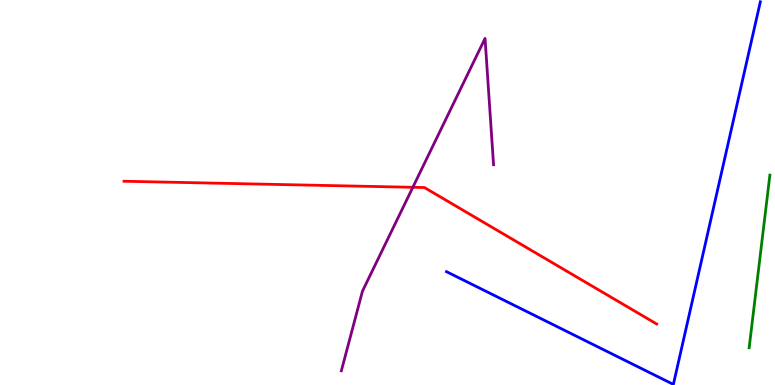[{'lines': ['blue', 'red'], 'intersections': []}, {'lines': ['green', 'red'], 'intersections': []}, {'lines': ['purple', 'red'], 'intersections': [{'x': 5.33, 'y': 5.14}]}, {'lines': ['blue', 'green'], 'intersections': []}, {'lines': ['blue', 'purple'], 'intersections': []}, {'lines': ['green', 'purple'], 'intersections': []}]